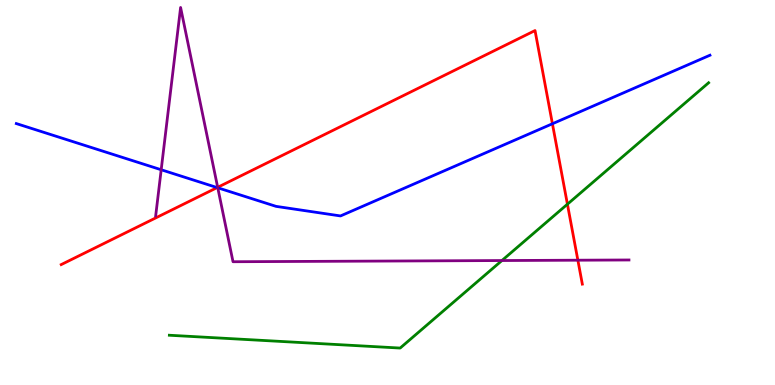[{'lines': ['blue', 'red'], 'intersections': [{'x': 2.8, 'y': 5.13}, {'x': 7.13, 'y': 6.79}]}, {'lines': ['green', 'red'], 'intersections': [{'x': 7.32, 'y': 4.7}]}, {'lines': ['purple', 'red'], 'intersections': [{'x': 2.81, 'y': 5.13}, {'x': 7.46, 'y': 3.24}]}, {'lines': ['blue', 'green'], 'intersections': []}, {'lines': ['blue', 'purple'], 'intersections': [{'x': 2.08, 'y': 5.59}, {'x': 2.81, 'y': 5.12}]}, {'lines': ['green', 'purple'], 'intersections': [{'x': 6.48, 'y': 3.23}]}]